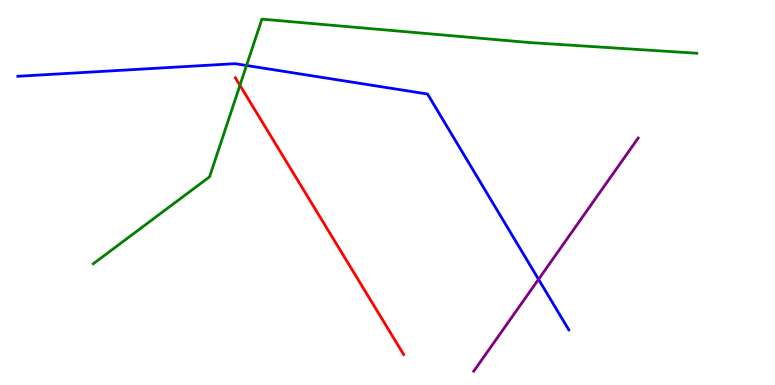[{'lines': ['blue', 'red'], 'intersections': []}, {'lines': ['green', 'red'], 'intersections': [{'x': 3.1, 'y': 7.78}]}, {'lines': ['purple', 'red'], 'intersections': []}, {'lines': ['blue', 'green'], 'intersections': [{'x': 3.18, 'y': 8.3}]}, {'lines': ['blue', 'purple'], 'intersections': [{'x': 6.95, 'y': 2.74}]}, {'lines': ['green', 'purple'], 'intersections': []}]